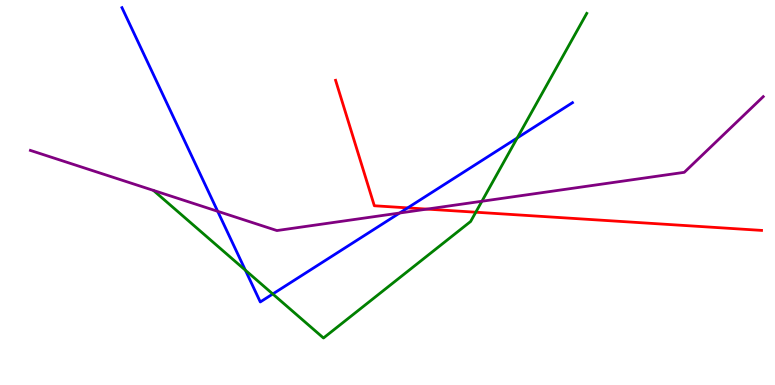[{'lines': ['blue', 'red'], 'intersections': [{'x': 5.26, 'y': 4.6}]}, {'lines': ['green', 'red'], 'intersections': [{'x': 6.14, 'y': 4.49}]}, {'lines': ['purple', 'red'], 'intersections': [{'x': 5.51, 'y': 4.57}]}, {'lines': ['blue', 'green'], 'intersections': [{'x': 3.17, 'y': 2.98}, {'x': 3.52, 'y': 2.36}, {'x': 6.67, 'y': 6.42}]}, {'lines': ['blue', 'purple'], 'intersections': [{'x': 2.81, 'y': 4.51}, {'x': 5.16, 'y': 4.47}]}, {'lines': ['green', 'purple'], 'intersections': [{'x': 6.22, 'y': 4.77}]}]